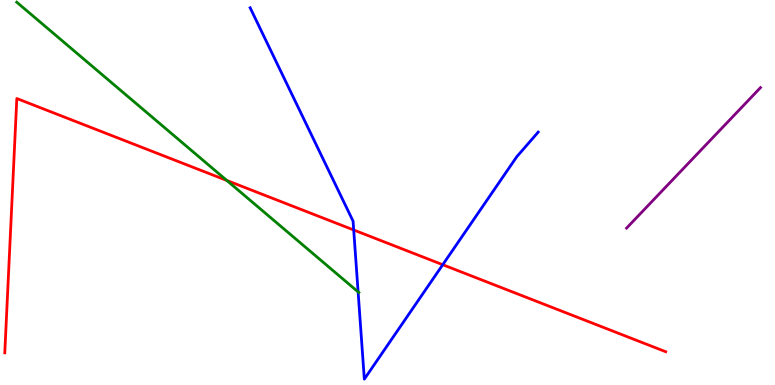[{'lines': ['blue', 'red'], 'intersections': [{'x': 4.56, 'y': 4.03}, {'x': 5.71, 'y': 3.12}]}, {'lines': ['green', 'red'], 'intersections': [{'x': 2.93, 'y': 5.31}]}, {'lines': ['purple', 'red'], 'intersections': []}, {'lines': ['blue', 'green'], 'intersections': [{'x': 4.62, 'y': 2.42}]}, {'lines': ['blue', 'purple'], 'intersections': []}, {'lines': ['green', 'purple'], 'intersections': []}]